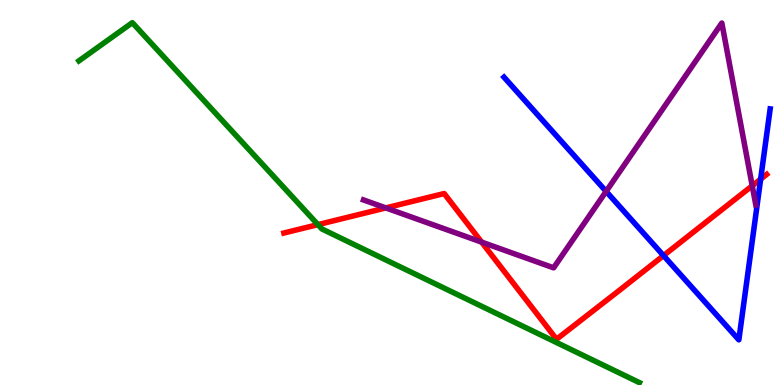[{'lines': ['blue', 'red'], 'intersections': [{'x': 8.56, 'y': 3.36}, {'x': 9.81, 'y': 5.35}]}, {'lines': ['green', 'red'], 'intersections': [{'x': 4.1, 'y': 4.17}]}, {'lines': ['purple', 'red'], 'intersections': [{'x': 4.98, 'y': 4.6}, {'x': 6.21, 'y': 3.71}, {'x': 9.71, 'y': 5.17}]}, {'lines': ['blue', 'green'], 'intersections': []}, {'lines': ['blue', 'purple'], 'intersections': [{'x': 7.82, 'y': 5.03}]}, {'lines': ['green', 'purple'], 'intersections': []}]